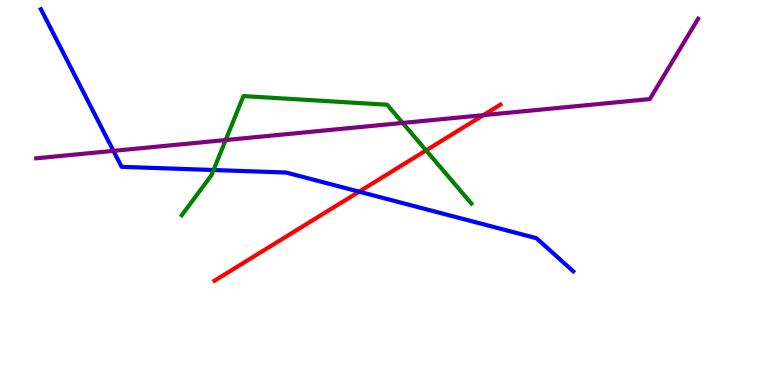[{'lines': ['blue', 'red'], 'intersections': [{'x': 4.63, 'y': 5.02}]}, {'lines': ['green', 'red'], 'intersections': [{'x': 5.5, 'y': 6.09}]}, {'lines': ['purple', 'red'], 'intersections': [{'x': 6.24, 'y': 7.01}]}, {'lines': ['blue', 'green'], 'intersections': [{'x': 2.75, 'y': 5.58}]}, {'lines': ['blue', 'purple'], 'intersections': [{'x': 1.46, 'y': 6.08}]}, {'lines': ['green', 'purple'], 'intersections': [{'x': 2.91, 'y': 6.36}, {'x': 5.2, 'y': 6.81}]}]